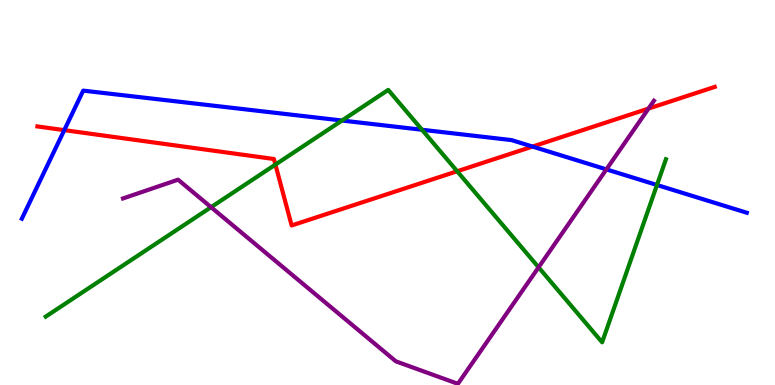[{'lines': ['blue', 'red'], 'intersections': [{'x': 0.829, 'y': 6.62}, {'x': 6.87, 'y': 6.19}]}, {'lines': ['green', 'red'], 'intersections': [{'x': 3.55, 'y': 5.72}, {'x': 5.9, 'y': 5.55}]}, {'lines': ['purple', 'red'], 'intersections': [{'x': 8.37, 'y': 7.18}]}, {'lines': ['blue', 'green'], 'intersections': [{'x': 4.41, 'y': 6.87}, {'x': 5.45, 'y': 6.63}, {'x': 8.48, 'y': 5.19}]}, {'lines': ['blue', 'purple'], 'intersections': [{'x': 7.82, 'y': 5.6}]}, {'lines': ['green', 'purple'], 'intersections': [{'x': 2.72, 'y': 4.62}, {'x': 6.95, 'y': 3.06}]}]